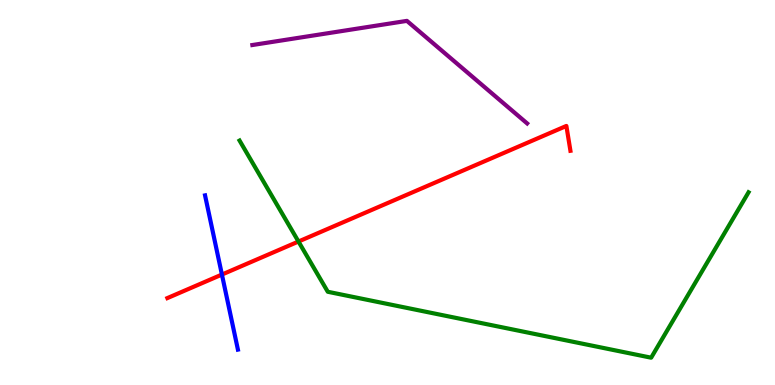[{'lines': ['blue', 'red'], 'intersections': [{'x': 2.86, 'y': 2.87}]}, {'lines': ['green', 'red'], 'intersections': [{'x': 3.85, 'y': 3.73}]}, {'lines': ['purple', 'red'], 'intersections': []}, {'lines': ['blue', 'green'], 'intersections': []}, {'lines': ['blue', 'purple'], 'intersections': []}, {'lines': ['green', 'purple'], 'intersections': []}]